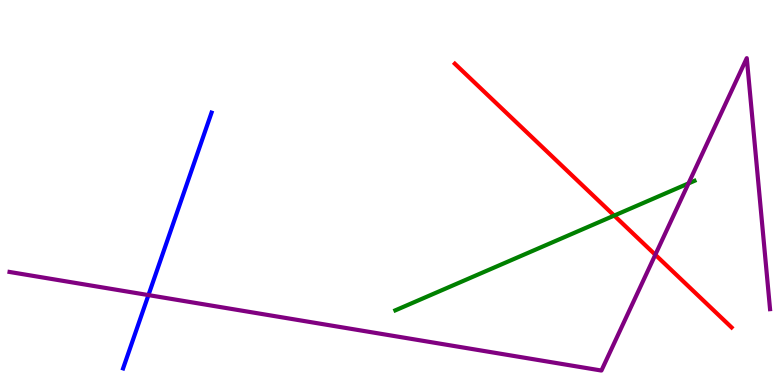[{'lines': ['blue', 'red'], 'intersections': []}, {'lines': ['green', 'red'], 'intersections': [{'x': 7.93, 'y': 4.4}]}, {'lines': ['purple', 'red'], 'intersections': [{'x': 8.46, 'y': 3.38}]}, {'lines': ['blue', 'green'], 'intersections': []}, {'lines': ['blue', 'purple'], 'intersections': [{'x': 1.92, 'y': 2.34}]}, {'lines': ['green', 'purple'], 'intersections': [{'x': 8.88, 'y': 5.24}]}]